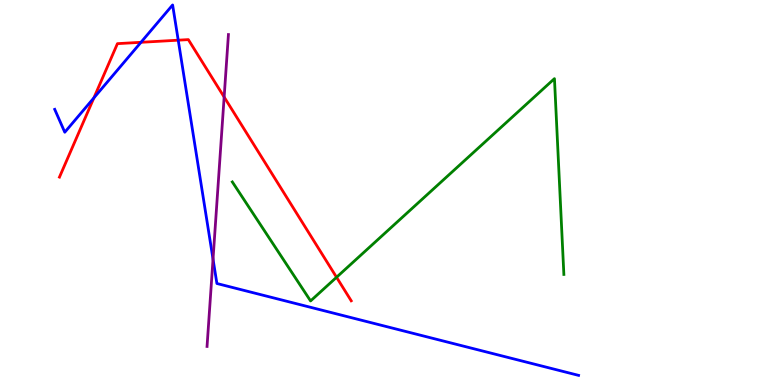[{'lines': ['blue', 'red'], 'intersections': [{'x': 1.21, 'y': 7.46}, {'x': 1.82, 'y': 8.9}, {'x': 2.3, 'y': 8.96}]}, {'lines': ['green', 'red'], 'intersections': [{'x': 4.34, 'y': 2.8}]}, {'lines': ['purple', 'red'], 'intersections': [{'x': 2.89, 'y': 7.48}]}, {'lines': ['blue', 'green'], 'intersections': []}, {'lines': ['blue', 'purple'], 'intersections': [{'x': 2.75, 'y': 3.27}]}, {'lines': ['green', 'purple'], 'intersections': []}]